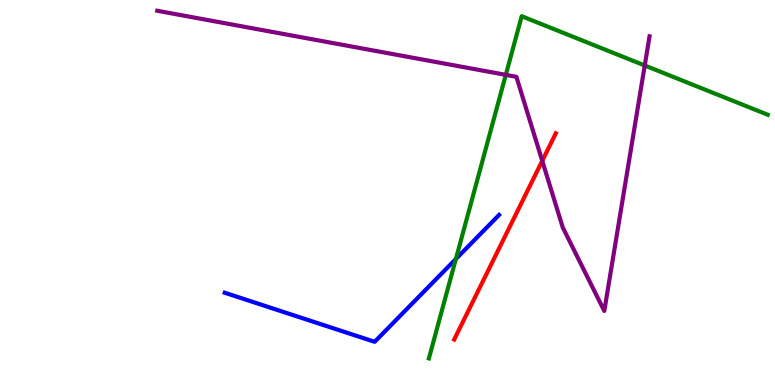[{'lines': ['blue', 'red'], 'intersections': []}, {'lines': ['green', 'red'], 'intersections': []}, {'lines': ['purple', 'red'], 'intersections': [{'x': 7.0, 'y': 5.82}]}, {'lines': ['blue', 'green'], 'intersections': [{'x': 5.88, 'y': 3.27}]}, {'lines': ['blue', 'purple'], 'intersections': []}, {'lines': ['green', 'purple'], 'intersections': [{'x': 6.53, 'y': 8.06}, {'x': 8.32, 'y': 8.3}]}]